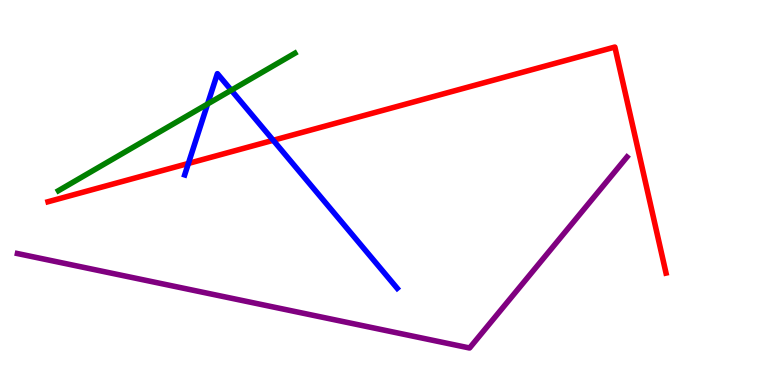[{'lines': ['blue', 'red'], 'intersections': [{'x': 2.43, 'y': 5.75}, {'x': 3.53, 'y': 6.36}]}, {'lines': ['green', 'red'], 'intersections': []}, {'lines': ['purple', 'red'], 'intersections': []}, {'lines': ['blue', 'green'], 'intersections': [{'x': 2.68, 'y': 7.3}, {'x': 2.98, 'y': 7.66}]}, {'lines': ['blue', 'purple'], 'intersections': []}, {'lines': ['green', 'purple'], 'intersections': []}]